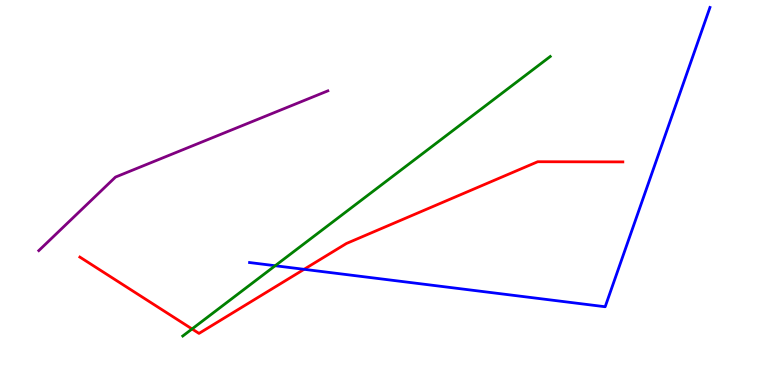[{'lines': ['blue', 'red'], 'intersections': [{'x': 3.92, 'y': 3.0}]}, {'lines': ['green', 'red'], 'intersections': [{'x': 2.48, 'y': 1.46}]}, {'lines': ['purple', 'red'], 'intersections': []}, {'lines': ['blue', 'green'], 'intersections': [{'x': 3.55, 'y': 3.1}]}, {'lines': ['blue', 'purple'], 'intersections': []}, {'lines': ['green', 'purple'], 'intersections': []}]